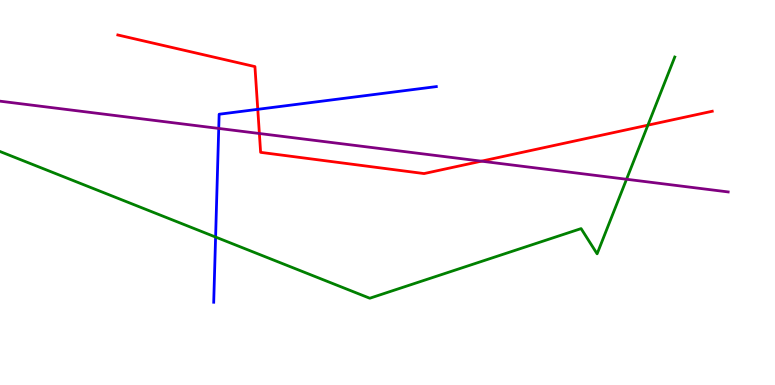[{'lines': ['blue', 'red'], 'intersections': [{'x': 3.33, 'y': 7.16}]}, {'lines': ['green', 'red'], 'intersections': [{'x': 8.36, 'y': 6.75}]}, {'lines': ['purple', 'red'], 'intersections': [{'x': 3.35, 'y': 6.53}, {'x': 6.21, 'y': 5.81}]}, {'lines': ['blue', 'green'], 'intersections': [{'x': 2.78, 'y': 3.84}]}, {'lines': ['blue', 'purple'], 'intersections': [{'x': 2.82, 'y': 6.66}]}, {'lines': ['green', 'purple'], 'intersections': [{'x': 8.08, 'y': 5.34}]}]